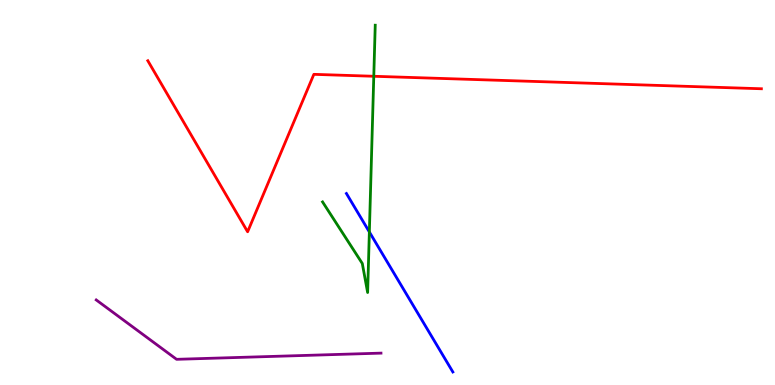[{'lines': ['blue', 'red'], 'intersections': []}, {'lines': ['green', 'red'], 'intersections': [{'x': 4.82, 'y': 8.02}]}, {'lines': ['purple', 'red'], 'intersections': []}, {'lines': ['blue', 'green'], 'intersections': [{'x': 4.77, 'y': 3.98}]}, {'lines': ['blue', 'purple'], 'intersections': []}, {'lines': ['green', 'purple'], 'intersections': []}]